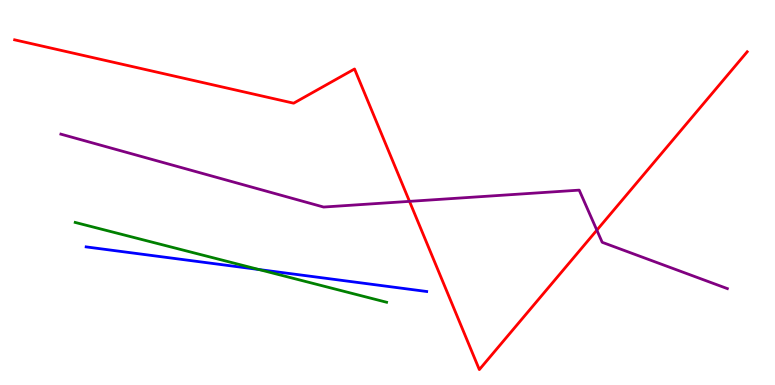[{'lines': ['blue', 'red'], 'intersections': []}, {'lines': ['green', 'red'], 'intersections': []}, {'lines': ['purple', 'red'], 'intersections': [{'x': 5.28, 'y': 4.77}, {'x': 7.7, 'y': 4.02}]}, {'lines': ['blue', 'green'], 'intersections': [{'x': 3.34, 'y': 3.0}]}, {'lines': ['blue', 'purple'], 'intersections': []}, {'lines': ['green', 'purple'], 'intersections': []}]